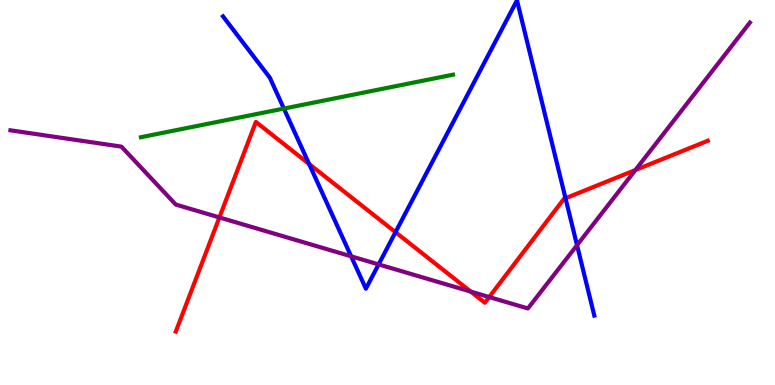[{'lines': ['blue', 'red'], 'intersections': [{'x': 3.99, 'y': 5.74}, {'x': 5.1, 'y': 3.97}, {'x': 7.3, 'y': 4.85}]}, {'lines': ['green', 'red'], 'intersections': []}, {'lines': ['purple', 'red'], 'intersections': [{'x': 2.83, 'y': 4.35}, {'x': 6.07, 'y': 2.43}, {'x': 6.31, 'y': 2.28}, {'x': 8.2, 'y': 5.58}]}, {'lines': ['blue', 'green'], 'intersections': [{'x': 3.66, 'y': 7.18}]}, {'lines': ['blue', 'purple'], 'intersections': [{'x': 4.53, 'y': 3.34}, {'x': 4.89, 'y': 3.13}, {'x': 7.45, 'y': 3.63}]}, {'lines': ['green', 'purple'], 'intersections': []}]